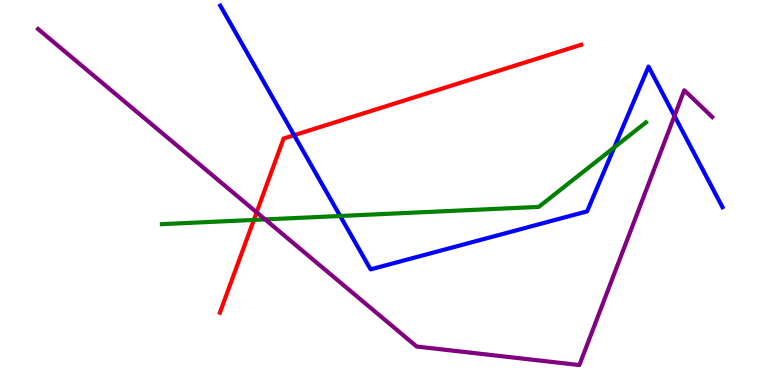[{'lines': ['blue', 'red'], 'intersections': [{'x': 3.8, 'y': 6.49}]}, {'lines': ['green', 'red'], 'intersections': [{'x': 3.28, 'y': 4.29}]}, {'lines': ['purple', 'red'], 'intersections': [{'x': 3.31, 'y': 4.49}]}, {'lines': ['blue', 'green'], 'intersections': [{'x': 4.39, 'y': 4.39}, {'x': 7.93, 'y': 6.17}]}, {'lines': ['blue', 'purple'], 'intersections': [{'x': 8.7, 'y': 6.99}]}, {'lines': ['green', 'purple'], 'intersections': [{'x': 3.42, 'y': 4.3}]}]